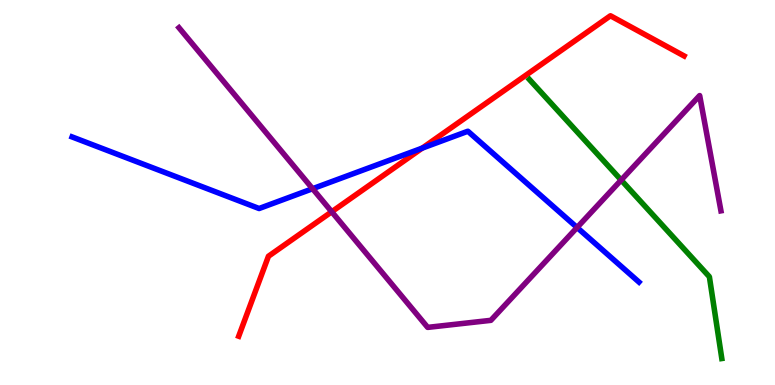[{'lines': ['blue', 'red'], 'intersections': [{'x': 5.45, 'y': 6.15}]}, {'lines': ['green', 'red'], 'intersections': []}, {'lines': ['purple', 'red'], 'intersections': [{'x': 4.28, 'y': 4.5}]}, {'lines': ['blue', 'green'], 'intersections': []}, {'lines': ['blue', 'purple'], 'intersections': [{'x': 4.03, 'y': 5.1}, {'x': 7.45, 'y': 4.09}]}, {'lines': ['green', 'purple'], 'intersections': [{'x': 8.01, 'y': 5.32}]}]